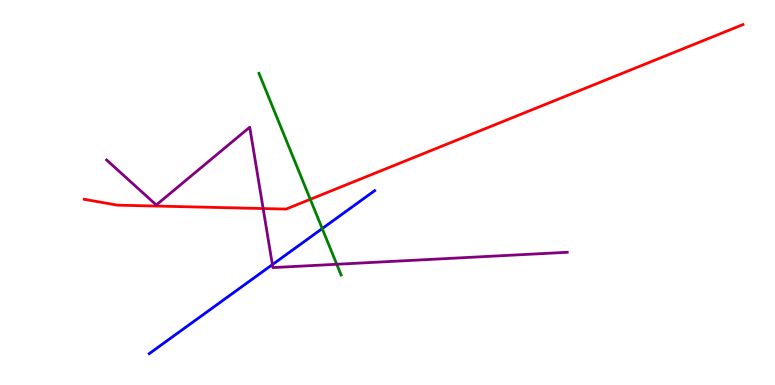[{'lines': ['blue', 'red'], 'intersections': []}, {'lines': ['green', 'red'], 'intersections': [{'x': 4.0, 'y': 4.82}]}, {'lines': ['purple', 'red'], 'intersections': [{'x': 3.4, 'y': 4.58}]}, {'lines': ['blue', 'green'], 'intersections': [{'x': 4.16, 'y': 4.06}]}, {'lines': ['blue', 'purple'], 'intersections': [{'x': 3.51, 'y': 3.13}]}, {'lines': ['green', 'purple'], 'intersections': [{'x': 4.35, 'y': 3.14}]}]